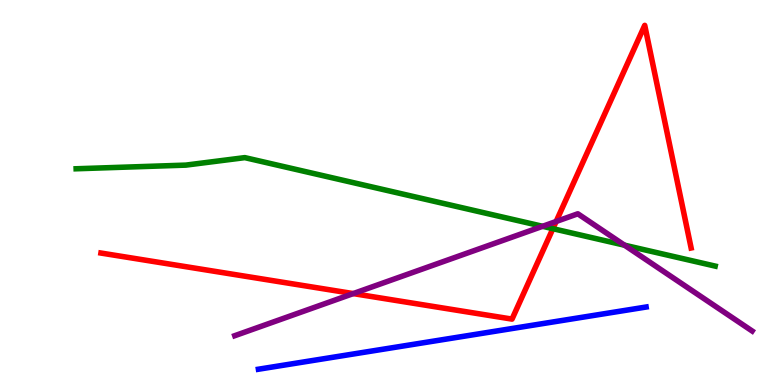[{'lines': ['blue', 'red'], 'intersections': []}, {'lines': ['green', 'red'], 'intersections': [{'x': 7.13, 'y': 4.06}]}, {'lines': ['purple', 'red'], 'intersections': [{'x': 4.56, 'y': 2.37}, {'x': 7.18, 'y': 4.25}]}, {'lines': ['blue', 'green'], 'intersections': []}, {'lines': ['blue', 'purple'], 'intersections': []}, {'lines': ['green', 'purple'], 'intersections': [{'x': 7.0, 'y': 4.12}, {'x': 8.06, 'y': 3.63}]}]